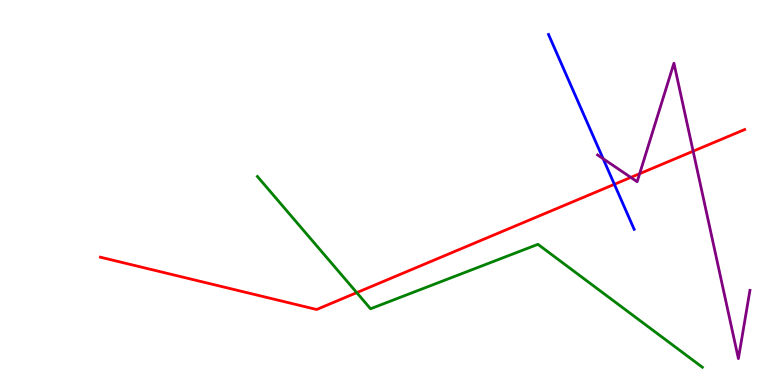[{'lines': ['blue', 'red'], 'intersections': [{'x': 7.93, 'y': 5.21}]}, {'lines': ['green', 'red'], 'intersections': [{'x': 4.6, 'y': 2.4}]}, {'lines': ['purple', 'red'], 'intersections': [{'x': 8.14, 'y': 5.39}, {'x': 8.25, 'y': 5.49}, {'x': 8.94, 'y': 6.07}]}, {'lines': ['blue', 'green'], 'intersections': []}, {'lines': ['blue', 'purple'], 'intersections': [{'x': 7.78, 'y': 5.88}]}, {'lines': ['green', 'purple'], 'intersections': []}]